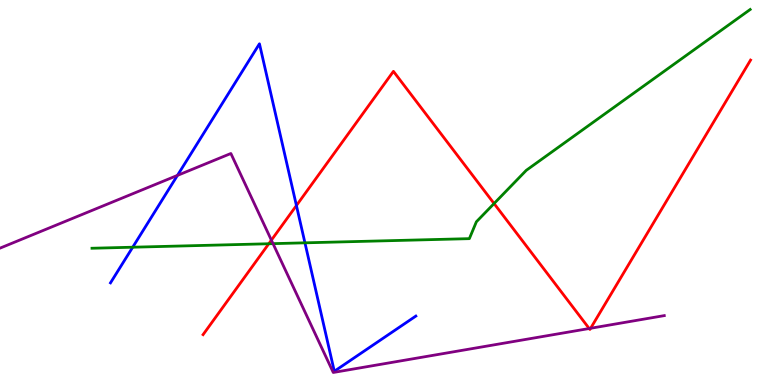[{'lines': ['blue', 'red'], 'intersections': [{'x': 3.82, 'y': 4.66}]}, {'lines': ['green', 'red'], 'intersections': [{'x': 3.47, 'y': 3.67}, {'x': 6.38, 'y': 4.71}]}, {'lines': ['purple', 'red'], 'intersections': [{'x': 3.5, 'y': 3.76}, {'x': 7.6, 'y': 1.47}, {'x': 7.62, 'y': 1.47}]}, {'lines': ['blue', 'green'], 'intersections': [{'x': 1.71, 'y': 3.58}, {'x': 3.93, 'y': 3.69}]}, {'lines': ['blue', 'purple'], 'intersections': [{'x': 2.29, 'y': 5.44}]}, {'lines': ['green', 'purple'], 'intersections': [{'x': 3.52, 'y': 3.67}]}]